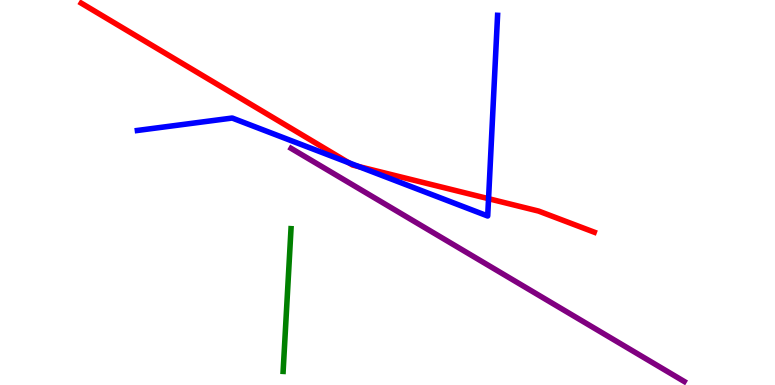[{'lines': ['blue', 'red'], 'intersections': [{'x': 4.5, 'y': 5.77}, {'x': 4.63, 'y': 5.67}, {'x': 6.3, 'y': 4.84}]}, {'lines': ['green', 'red'], 'intersections': []}, {'lines': ['purple', 'red'], 'intersections': []}, {'lines': ['blue', 'green'], 'intersections': []}, {'lines': ['blue', 'purple'], 'intersections': []}, {'lines': ['green', 'purple'], 'intersections': []}]